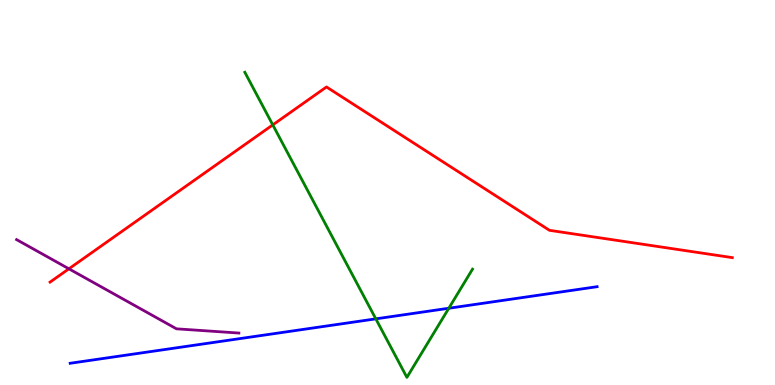[{'lines': ['blue', 'red'], 'intersections': []}, {'lines': ['green', 'red'], 'intersections': [{'x': 3.52, 'y': 6.76}]}, {'lines': ['purple', 'red'], 'intersections': [{'x': 0.889, 'y': 3.02}]}, {'lines': ['blue', 'green'], 'intersections': [{'x': 4.85, 'y': 1.72}, {'x': 5.79, 'y': 1.99}]}, {'lines': ['blue', 'purple'], 'intersections': []}, {'lines': ['green', 'purple'], 'intersections': []}]